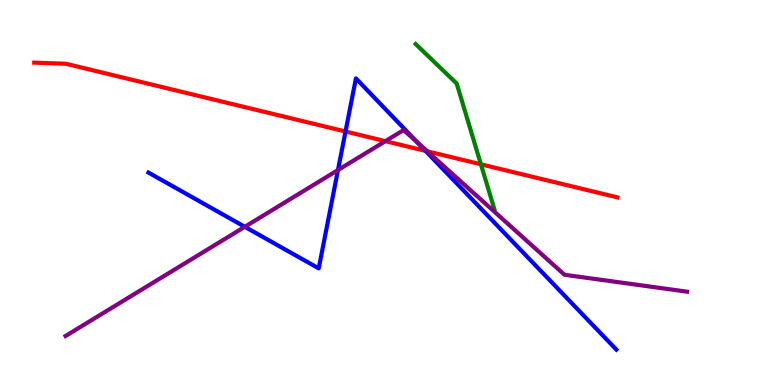[{'lines': ['blue', 'red'], 'intersections': [{'x': 4.46, 'y': 6.58}, {'x': 5.49, 'y': 6.08}]}, {'lines': ['green', 'red'], 'intersections': [{'x': 6.21, 'y': 5.73}]}, {'lines': ['purple', 'red'], 'intersections': [{'x': 4.97, 'y': 6.33}, {'x': 5.51, 'y': 6.07}]}, {'lines': ['blue', 'green'], 'intersections': []}, {'lines': ['blue', 'purple'], 'intersections': [{'x': 3.16, 'y': 4.11}, {'x': 4.36, 'y': 5.58}, {'x': 5.39, 'y': 6.3}]}, {'lines': ['green', 'purple'], 'intersections': []}]